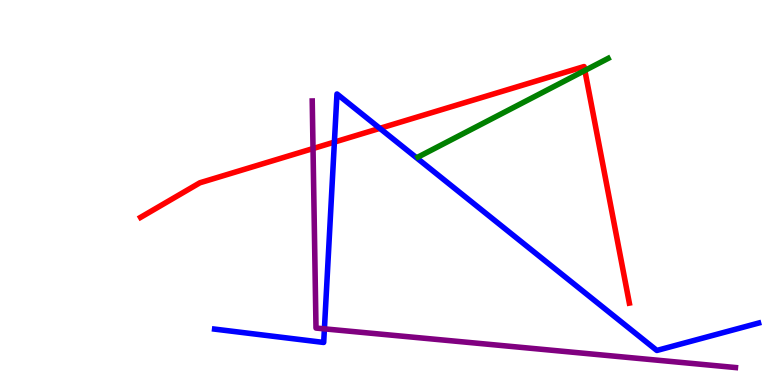[{'lines': ['blue', 'red'], 'intersections': [{'x': 4.31, 'y': 6.31}, {'x': 4.9, 'y': 6.67}]}, {'lines': ['green', 'red'], 'intersections': [{'x': 7.55, 'y': 8.17}]}, {'lines': ['purple', 'red'], 'intersections': [{'x': 4.04, 'y': 6.14}]}, {'lines': ['blue', 'green'], 'intersections': []}, {'lines': ['blue', 'purple'], 'intersections': [{'x': 4.19, 'y': 1.46}]}, {'lines': ['green', 'purple'], 'intersections': []}]